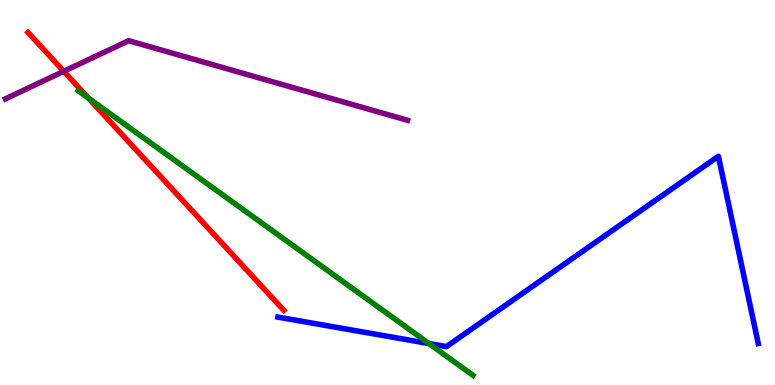[{'lines': ['blue', 'red'], 'intersections': []}, {'lines': ['green', 'red'], 'intersections': [{'x': 1.14, 'y': 7.45}]}, {'lines': ['purple', 'red'], 'intersections': [{'x': 0.823, 'y': 8.15}]}, {'lines': ['blue', 'green'], 'intersections': [{'x': 5.53, 'y': 1.08}]}, {'lines': ['blue', 'purple'], 'intersections': []}, {'lines': ['green', 'purple'], 'intersections': []}]